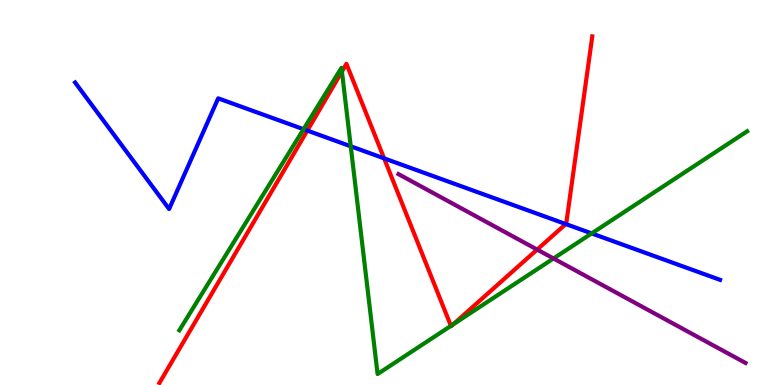[{'lines': ['blue', 'red'], 'intersections': [{'x': 3.97, 'y': 6.61}, {'x': 4.96, 'y': 5.89}, {'x': 7.3, 'y': 4.18}]}, {'lines': ['green', 'red'], 'intersections': [{'x': 4.41, 'y': 8.14}, {'x': 5.82, 'y': 1.54}, {'x': 5.85, 'y': 1.57}]}, {'lines': ['purple', 'red'], 'intersections': [{'x': 6.93, 'y': 3.52}]}, {'lines': ['blue', 'green'], 'intersections': [{'x': 3.92, 'y': 6.64}, {'x': 4.53, 'y': 6.2}, {'x': 7.63, 'y': 3.94}]}, {'lines': ['blue', 'purple'], 'intersections': []}, {'lines': ['green', 'purple'], 'intersections': [{'x': 7.14, 'y': 3.29}]}]